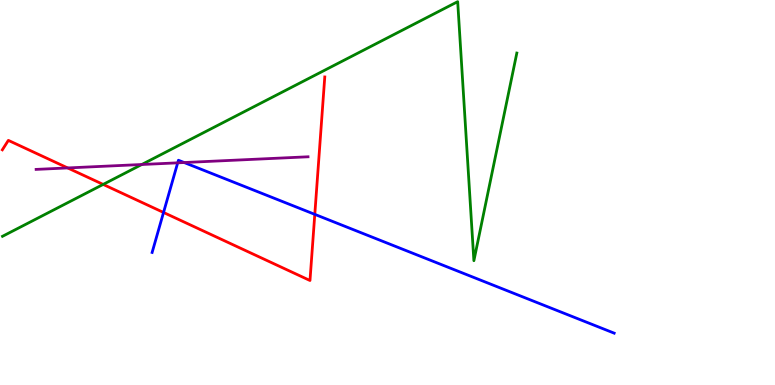[{'lines': ['blue', 'red'], 'intersections': [{'x': 2.11, 'y': 4.48}, {'x': 4.06, 'y': 4.43}]}, {'lines': ['green', 'red'], 'intersections': [{'x': 1.33, 'y': 5.21}]}, {'lines': ['purple', 'red'], 'intersections': [{'x': 0.873, 'y': 5.64}]}, {'lines': ['blue', 'green'], 'intersections': []}, {'lines': ['blue', 'purple'], 'intersections': [{'x': 2.29, 'y': 5.77}, {'x': 2.38, 'y': 5.78}]}, {'lines': ['green', 'purple'], 'intersections': [{'x': 1.83, 'y': 5.73}]}]